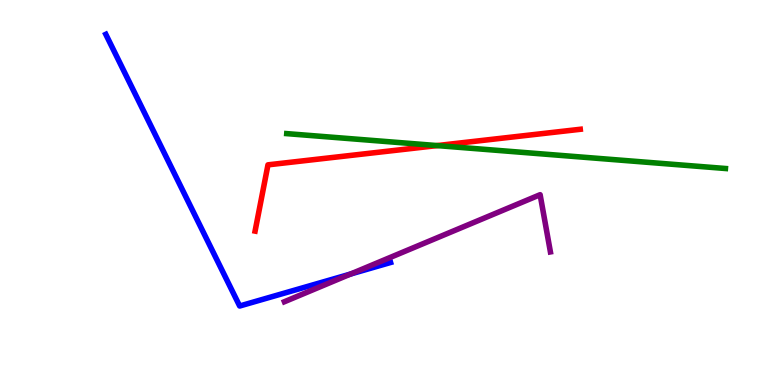[{'lines': ['blue', 'red'], 'intersections': []}, {'lines': ['green', 'red'], 'intersections': [{'x': 5.64, 'y': 6.22}]}, {'lines': ['purple', 'red'], 'intersections': []}, {'lines': ['blue', 'green'], 'intersections': []}, {'lines': ['blue', 'purple'], 'intersections': [{'x': 4.52, 'y': 2.88}]}, {'lines': ['green', 'purple'], 'intersections': []}]